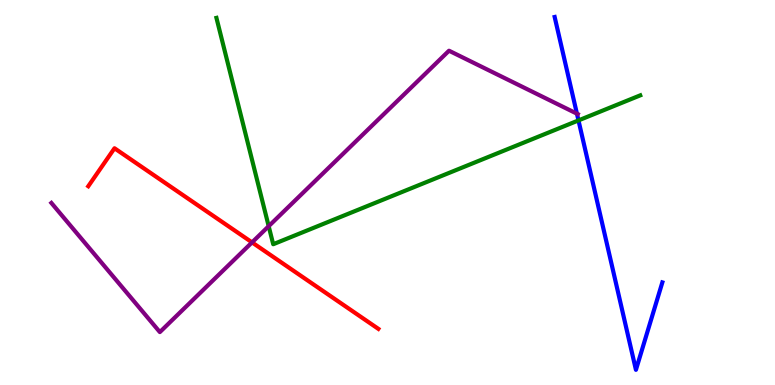[{'lines': ['blue', 'red'], 'intersections': []}, {'lines': ['green', 'red'], 'intersections': []}, {'lines': ['purple', 'red'], 'intersections': [{'x': 3.25, 'y': 3.7}]}, {'lines': ['blue', 'green'], 'intersections': [{'x': 7.46, 'y': 6.87}]}, {'lines': ['blue', 'purple'], 'intersections': [{'x': 7.44, 'y': 7.05}]}, {'lines': ['green', 'purple'], 'intersections': [{'x': 3.47, 'y': 4.12}]}]